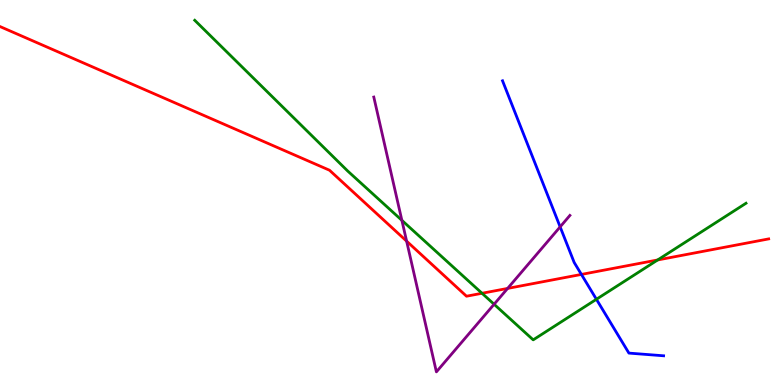[{'lines': ['blue', 'red'], 'intersections': [{'x': 7.5, 'y': 2.87}]}, {'lines': ['green', 'red'], 'intersections': [{'x': 6.22, 'y': 2.38}, {'x': 8.49, 'y': 3.25}]}, {'lines': ['purple', 'red'], 'intersections': [{'x': 5.25, 'y': 3.74}, {'x': 6.55, 'y': 2.51}]}, {'lines': ['blue', 'green'], 'intersections': [{'x': 7.7, 'y': 2.23}]}, {'lines': ['blue', 'purple'], 'intersections': [{'x': 7.23, 'y': 4.11}]}, {'lines': ['green', 'purple'], 'intersections': [{'x': 5.19, 'y': 4.28}, {'x': 6.38, 'y': 2.1}]}]